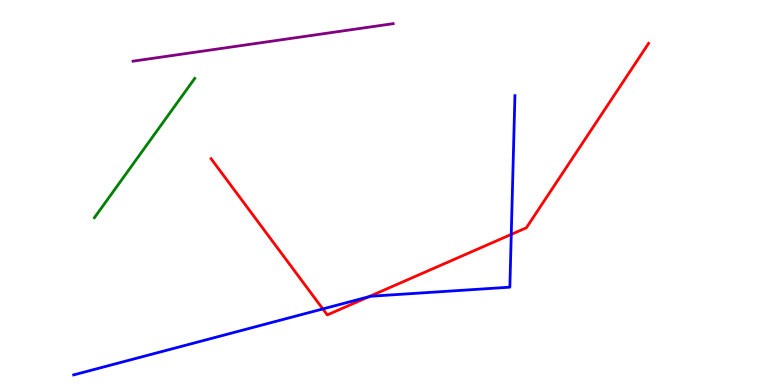[{'lines': ['blue', 'red'], 'intersections': [{'x': 4.17, 'y': 1.98}, {'x': 4.76, 'y': 2.29}, {'x': 6.6, 'y': 3.91}]}, {'lines': ['green', 'red'], 'intersections': []}, {'lines': ['purple', 'red'], 'intersections': []}, {'lines': ['blue', 'green'], 'intersections': []}, {'lines': ['blue', 'purple'], 'intersections': []}, {'lines': ['green', 'purple'], 'intersections': []}]